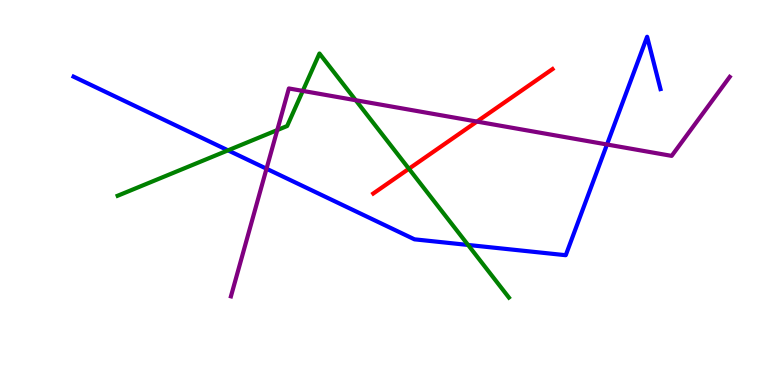[{'lines': ['blue', 'red'], 'intersections': []}, {'lines': ['green', 'red'], 'intersections': [{'x': 5.28, 'y': 5.62}]}, {'lines': ['purple', 'red'], 'intersections': [{'x': 6.15, 'y': 6.84}]}, {'lines': ['blue', 'green'], 'intersections': [{'x': 2.94, 'y': 6.09}, {'x': 6.04, 'y': 3.64}]}, {'lines': ['blue', 'purple'], 'intersections': [{'x': 3.44, 'y': 5.62}, {'x': 7.83, 'y': 6.25}]}, {'lines': ['green', 'purple'], 'intersections': [{'x': 3.58, 'y': 6.62}, {'x': 3.91, 'y': 7.64}, {'x': 4.59, 'y': 7.4}]}]